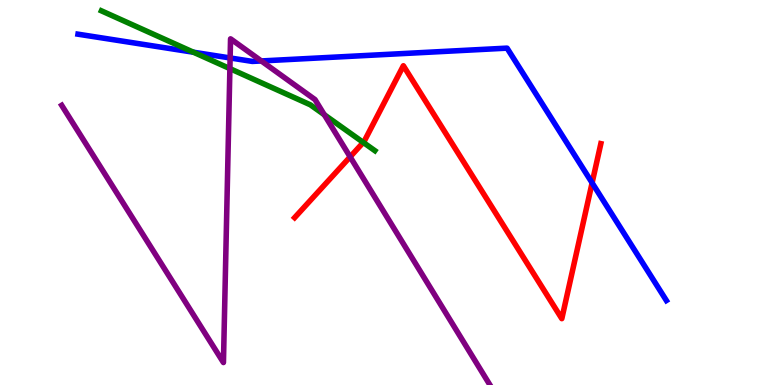[{'lines': ['blue', 'red'], 'intersections': [{'x': 7.64, 'y': 5.25}]}, {'lines': ['green', 'red'], 'intersections': [{'x': 4.69, 'y': 6.3}]}, {'lines': ['purple', 'red'], 'intersections': [{'x': 4.52, 'y': 5.93}]}, {'lines': ['blue', 'green'], 'intersections': [{'x': 2.5, 'y': 8.64}]}, {'lines': ['blue', 'purple'], 'intersections': [{'x': 2.97, 'y': 8.49}, {'x': 3.37, 'y': 8.42}]}, {'lines': ['green', 'purple'], 'intersections': [{'x': 2.97, 'y': 8.22}, {'x': 4.18, 'y': 7.02}]}]